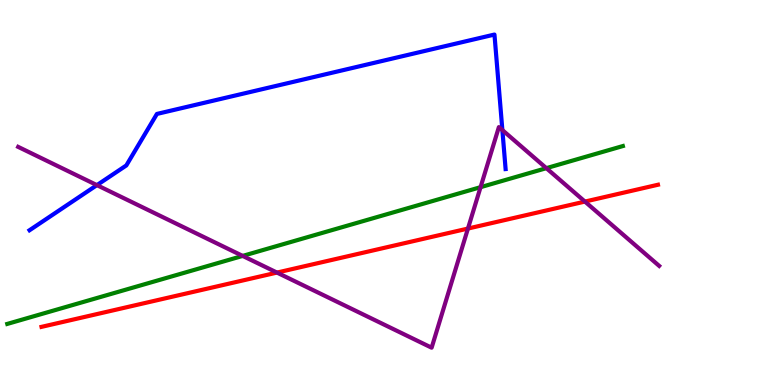[{'lines': ['blue', 'red'], 'intersections': []}, {'lines': ['green', 'red'], 'intersections': []}, {'lines': ['purple', 'red'], 'intersections': [{'x': 3.57, 'y': 2.92}, {'x': 6.04, 'y': 4.06}, {'x': 7.55, 'y': 4.76}]}, {'lines': ['blue', 'green'], 'intersections': []}, {'lines': ['blue', 'purple'], 'intersections': [{'x': 1.25, 'y': 5.19}, {'x': 6.48, 'y': 6.62}]}, {'lines': ['green', 'purple'], 'intersections': [{'x': 3.13, 'y': 3.35}, {'x': 6.2, 'y': 5.14}, {'x': 7.05, 'y': 5.63}]}]